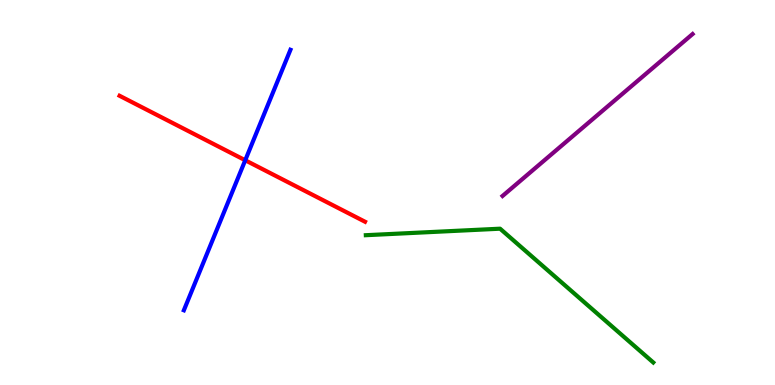[{'lines': ['blue', 'red'], 'intersections': [{'x': 3.16, 'y': 5.84}]}, {'lines': ['green', 'red'], 'intersections': []}, {'lines': ['purple', 'red'], 'intersections': []}, {'lines': ['blue', 'green'], 'intersections': []}, {'lines': ['blue', 'purple'], 'intersections': []}, {'lines': ['green', 'purple'], 'intersections': []}]